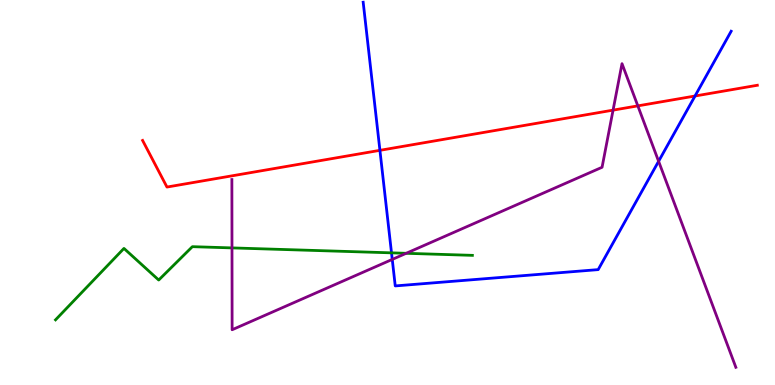[{'lines': ['blue', 'red'], 'intersections': [{'x': 4.9, 'y': 6.1}, {'x': 8.97, 'y': 7.51}]}, {'lines': ['green', 'red'], 'intersections': []}, {'lines': ['purple', 'red'], 'intersections': [{'x': 7.91, 'y': 7.14}, {'x': 8.23, 'y': 7.25}]}, {'lines': ['blue', 'green'], 'intersections': [{'x': 5.05, 'y': 3.43}]}, {'lines': ['blue', 'purple'], 'intersections': [{'x': 5.06, 'y': 3.26}, {'x': 8.5, 'y': 5.81}]}, {'lines': ['green', 'purple'], 'intersections': [{'x': 2.99, 'y': 3.56}, {'x': 5.24, 'y': 3.42}]}]